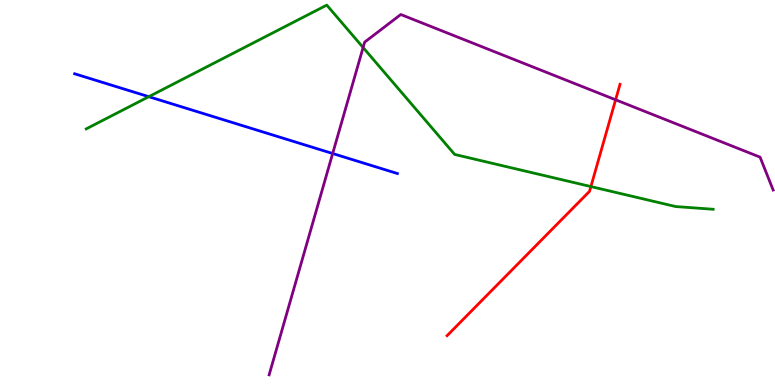[{'lines': ['blue', 'red'], 'intersections': []}, {'lines': ['green', 'red'], 'intersections': [{'x': 7.62, 'y': 5.15}]}, {'lines': ['purple', 'red'], 'intersections': [{'x': 7.94, 'y': 7.41}]}, {'lines': ['blue', 'green'], 'intersections': [{'x': 1.92, 'y': 7.49}]}, {'lines': ['blue', 'purple'], 'intersections': [{'x': 4.29, 'y': 6.01}]}, {'lines': ['green', 'purple'], 'intersections': [{'x': 4.69, 'y': 8.77}]}]